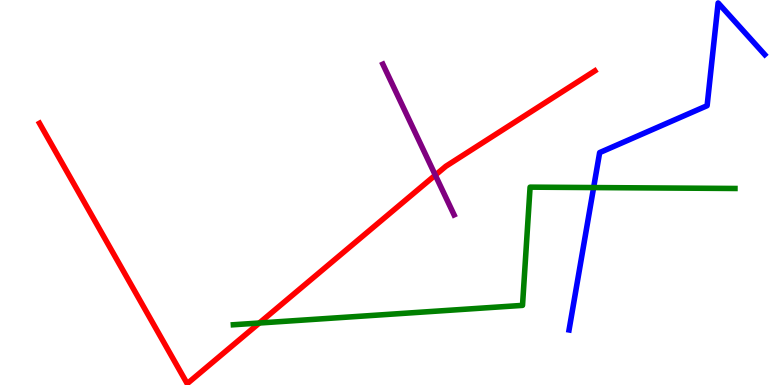[{'lines': ['blue', 'red'], 'intersections': []}, {'lines': ['green', 'red'], 'intersections': [{'x': 3.35, 'y': 1.61}]}, {'lines': ['purple', 'red'], 'intersections': [{'x': 5.62, 'y': 5.45}]}, {'lines': ['blue', 'green'], 'intersections': [{'x': 7.66, 'y': 5.13}]}, {'lines': ['blue', 'purple'], 'intersections': []}, {'lines': ['green', 'purple'], 'intersections': []}]